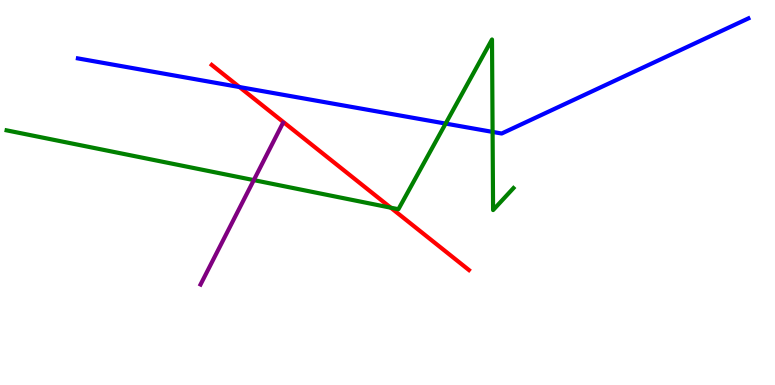[{'lines': ['blue', 'red'], 'intersections': [{'x': 3.09, 'y': 7.74}]}, {'lines': ['green', 'red'], 'intersections': [{'x': 5.04, 'y': 4.61}]}, {'lines': ['purple', 'red'], 'intersections': []}, {'lines': ['blue', 'green'], 'intersections': [{'x': 5.75, 'y': 6.79}, {'x': 6.36, 'y': 6.57}]}, {'lines': ['blue', 'purple'], 'intersections': []}, {'lines': ['green', 'purple'], 'intersections': [{'x': 3.27, 'y': 5.32}]}]